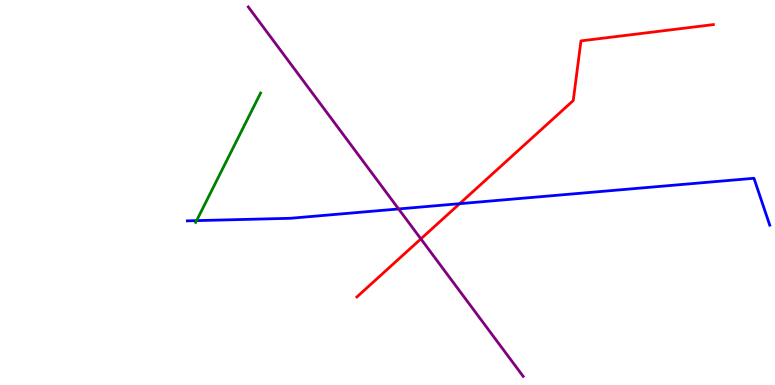[{'lines': ['blue', 'red'], 'intersections': [{'x': 5.93, 'y': 4.71}]}, {'lines': ['green', 'red'], 'intersections': []}, {'lines': ['purple', 'red'], 'intersections': [{'x': 5.43, 'y': 3.8}]}, {'lines': ['blue', 'green'], 'intersections': [{'x': 2.54, 'y': 4.27}]}, {'lines': ['blue', 'purple'], 'intersections': [{'x': 5.14, 'y': 4.57}]}, {'lines': ['green', 'purple'], 'intersections': []}]